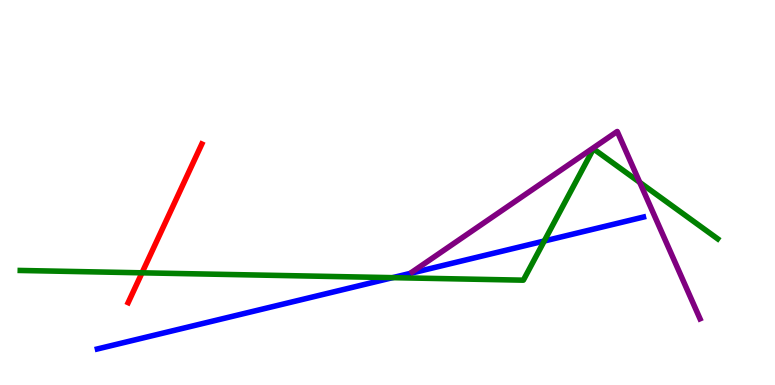[{'lines': ['blue', 'red'], 'intersections': []}, {'lines': ['green', 'red'], 'intersections': [{'x': 1.83, 'y': 2.91}]}, {'lines': ['purple', 'red'], 'intersections': []}, {'lines': ['blue', 'green'], 'intersections': [{'x': 5.07, 'y': 2.79}, {'x': 7.02, 'y': 3.74}]}, {'lines': ['blue', 'purple'], 'intersections': []}, {'lines': ['green', 'purple'], 'intersections': [{'x': 8.25, 'y': 5.26}]}]